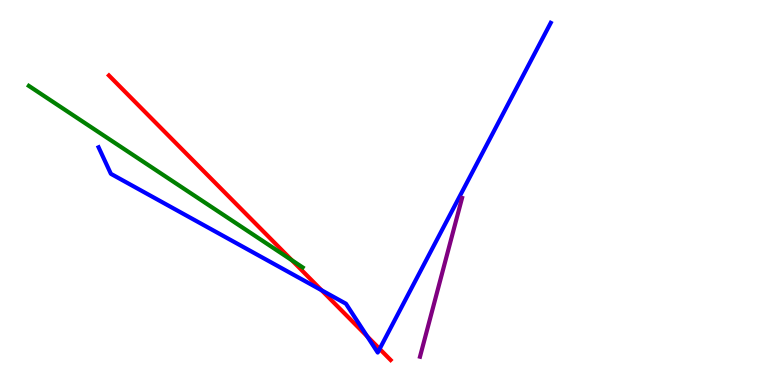[{'lines': ['blue', 'red'], 'intersections': [{'x': 4.15, 'y': 2.46}, {'x': 4.74, 'y': 1.26}, {'x': 4.9, 'y': 0.937}]}, {'lines': ['green', 'red'], 'intersections': [{'x': 3.77, 'y': 3.24}]}, {'lines': ['purple', 'red'], 'intersections': []}, {'lines': ['blue', 'green'], 'intersections': []}, {'lines': ['blue', 'purple'], 'intersections': []}, {'lines': ['green', 'purple'], 'intersections': []}]